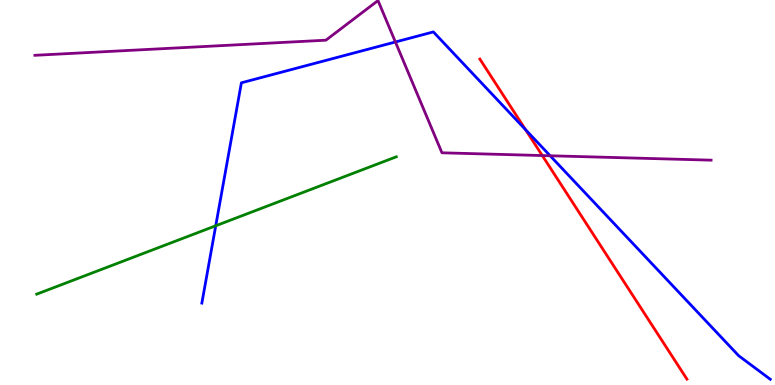[{'lines': ['blue', 'red'], 'intersections': [{'x': 6.78, 'y': 6.63}]}, {'lines': ['green', 'red'], 'intersections': []}, {'lines': ['purple', 'red'], 'intersections': [{'x': 7.0, 'y': 5.96}]}, {'lines': ['blue', 'green'], 'intersections': [{'x': 2.78, 'y': 4.14}]}, {'lines': ['blue', 'purple'], 'intersections': [{'x': 5.1, 'y': 8.91}, {'x': 7.1, 'y': 5.95}]}, {'lines': ['green', 'purple'], 'intersections': []}]